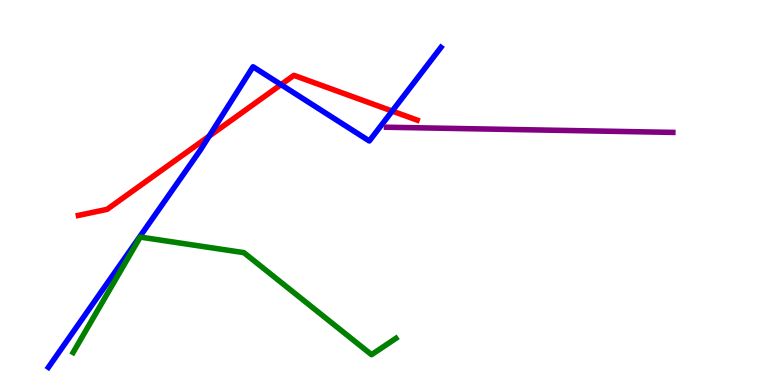[{'lines': ['blue', 'red'], 'intersections': [{'x': 2.7, 'y': 6.46}, {'x': 3.63, 'y': 7.8}, {'x': 5.06, 'y': 7.12}]}, {'lines': ['green', 'red'], 'intersections': []}, {'lines': ['purple', 'red'], 'intersections': []}, {'lines': ['blue', 'green'], 'intersections': []}, {'lines': ['blue', 'purple'], 'intersections': []}, {'lines': ['green', 'purple'], 'intersections': []}]